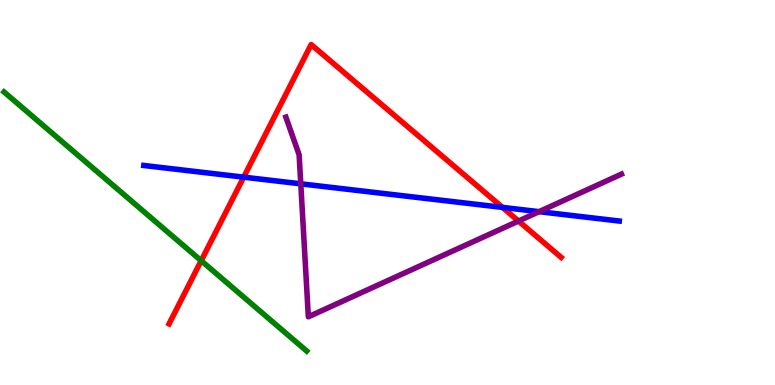[{'lines': ['blue', 'red'], 'intersections': [{'x': 3.14, 'y': 5.4}, {'x': 6.48, 'y': 4.61}]}, {'lines': ['green', 'red'], 'intersections': [{'x': 2.6, 'y': 3.23}]}, {'lines': ['purple', 'red'], 'intersections': [{'x': 6.69, 'y': 4.26}]}, {'lines': ['blue', 'green'], 'intersections': []}, {'lines': ['blue', 'purple'], 'intersections': [{'x': 3.88, 'y': 5.23}, {'x': 6.96, 'y': 4.5}]}, {'lines': ['green', 'purple'], 'intersections': []}]